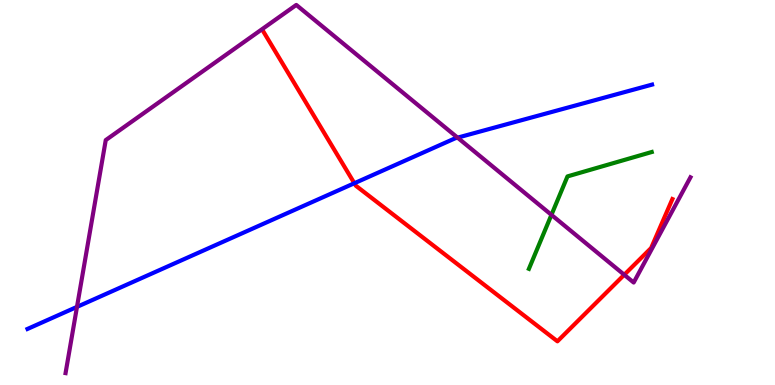[{'lines': ['blue', 'red'], 'intersections': [{'x': 4.57, 'y': 5.24}]}, {'lines': ['green', 'red'], 'intersections': []}, {'lines': ['purple', 'red'], 'intersections': [{'x': 8.05, 'y': 2.86}]}, {'lines': ['blue', 'green'], 'intersections': []}, {'lines': ['blue', 'purple'], 'intersections': [{'x': 0.993, 'y': 2.03}, {'x': 5.9, 'y': 6.42}]}, {'lines': ['green', 'purple'], 'intersections': [{'x': 7.12, 'y': 4.42}]}]